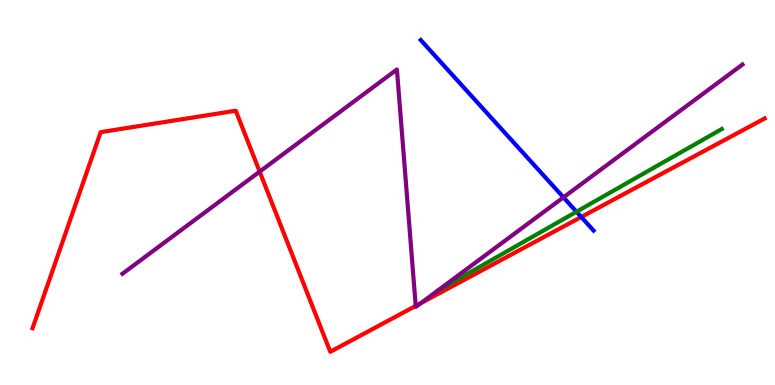[{'lines': ['blue', 'red'], 'intersections': [{'x': 7.5, 'y': 4.36}]}, {'lines': ['green', 'red'], 'intersections': []}, {'lines': ['purple', 'red'], 'intersections': [{'x': 3.35, 'y': 5.54}, {'x': 5.36, 'y': 2.05}, {'x': 5.43, 'y': 2.13}]}, {'lines': ['blue', 'green'], 'intersections': [{'x': 7.44, 'y': 4.5}]}, {'lines': ['blue', 'purple'], 'intersections': [{'x': 7.27, 'y': 4.87}]}, {'lines': ['green', 'purple'], 'intersections': []}]